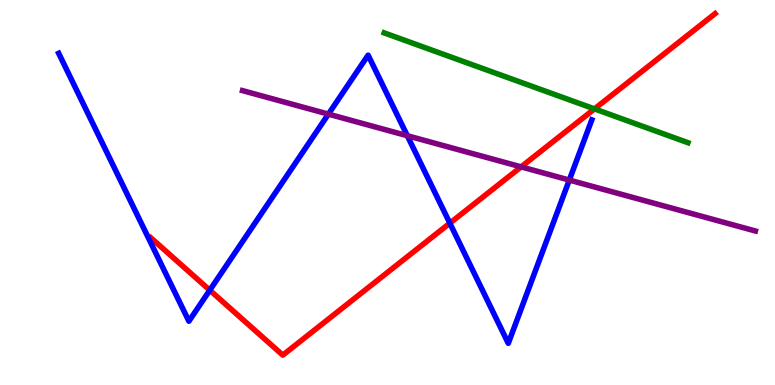[{'lines': ['blue', 'red'], 'intersections': [{'x': 2.71, 'y': 2.46}, {'x': 5.8, 'y': 4.2}]}, {'lines': ['green', 'red'], 'intersections': [{'x': 7.67, 'y': 7.17}]}, {'lines': ['purple', 'red'], 'intersections': [{'x': 6.72, 'y': 5.67}]}, {'lines': ['blue', 'green'], 'intersections': []}, {'lines': ['blue', 'purple'], 'intersections': [{'x': 4.24, 'y': 7.04}, {'x': 5.26, 'y': 6.47}, {'x': 7.35, 'y': 5.32}]}, {'lines': ['green', 'purple'], 'intersections': []}]